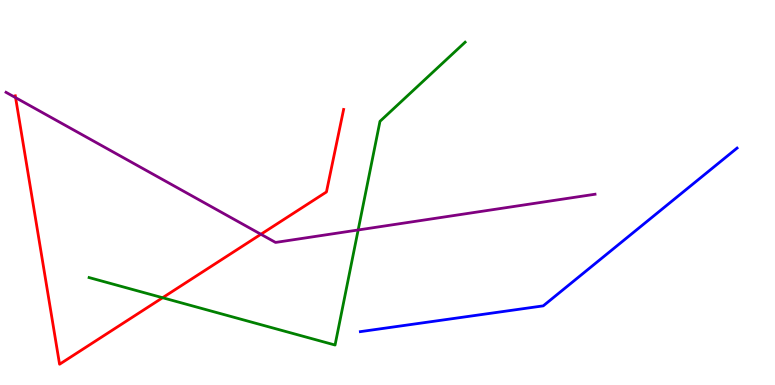[{'lines': ['blue', 'red'], 'intersections': []}, {'lines': ['green', 'red'], 'intersections': [{'x': 2.1, 'y': 2.27}]}, {'lines': ['purple', 'red'], 'intersections': [{'x': 0.201, 'y': 7.46}, {'x': 3.37, 'y': 3.92}]}, {'lines': ['blue', 'green'], 'intersections': []}, {'lines': ['blue', 'purple'], 'intersections': []}, {'lines': ['green', 'purple'], 'intersections': [{'x': 4.62, 'y': 4.03}]}]